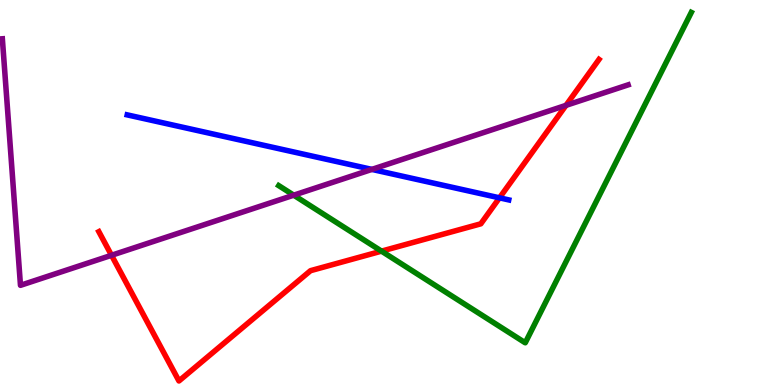[{'lines': ['blue', 'red'], 'intersections': [{'x': 6.45, 'y': 4.86}]}, {'lines': ['green', 'red'], 'intersections': [{'x': 4.92, 'y': 3.48}]}, {'lines': ['purple', 'red'], 'intersections': [{'x': 1.44, 'y': 3.37}, {'x': 7.3, 'y': 7.26}]}, {'lines': ['blue', 'green'], 'intersections': []}, {'lines': ['blue', 'purple'], 'intersections': [{'x': 4.8, 'y': 5.6}]}, {'lines': ['green', 'purple'], 'intersections': [{'x': 3.79, 'y': 4.93}]}]